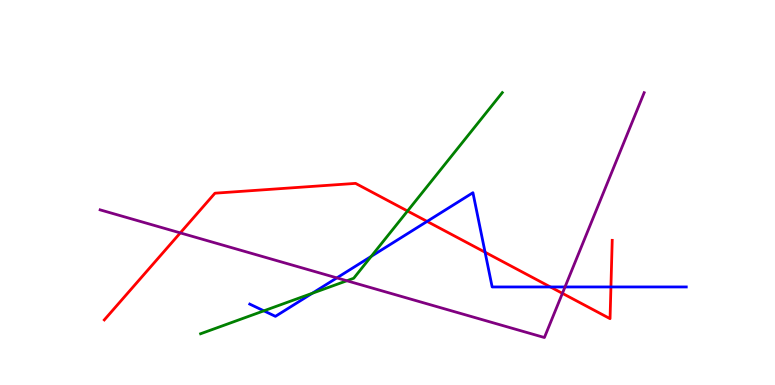[{'lines': ['blue', 'red'], 'intersections': [{'x': 5.51, 'y': 4.25}, {'x': 6.26, 'y': 3.45}, {'x': 7.1, 'y': 2.55}, {'x': 7.88, 'y': 2.55}]}, {'lines': ['green', 'red'], 'intersections': [{'x': 5.26, 'y': 4.52}]}, {'lines': ['purple', 'red'], 'intersections': [{'x': 2.33, 'y': 3.95}, {'x': 7.26, 'y': 2.38}]}, {'lines': ['blue', 'green'], 'intersections': [{'x': 3.4, 'y': 1.93}, {'x': 4.03, 'y': 2.38}, {'x': 4.79, 'y': 3.34}]}, {'lines': ['blue', 'purple'], 'intersections': [{'x': 4.35, 'y': 2.78}, {'x': 7.29, 'y': 2.55}]}, {'lines': ['green', 'purple'], 'intersections': [{'x': 4.48, 'y': 2.71}]}]